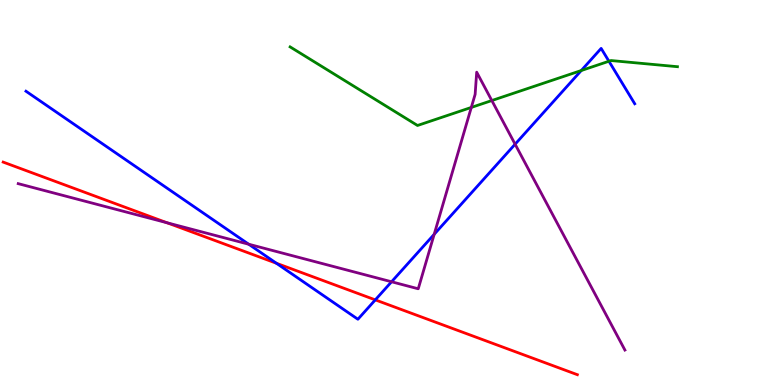[{'lines': ['blue', 'red'], 'intersections': [{'x': 3.57, 'y': 3.16}, {'x': 4.84, 'y': 2.21}]}, {'lines': ['green', 'red'], 'intersections': []}, {'lines': ['purple', 'red'], 'intersections': [{'x': 2.15, 'y': 4.21}]}, {'lines': ['blue', 'green'], 'intersections': [{'x': 7.5, 'y': 8.17}, {'x': 7.86, 'y': 8.41}]}, {'lines': ['blue', 'purple'], 'intersections': [{'x': 3.21, 'y': 3.66}, {'x': 5.05, 'y': 2.68}, {'x': 5.6, 'y': 3.91}, {'x': 6.65, 'y': 6.25}]}, {'lines': ['green', 'purple'], 'intersections': [{'x': 6.08, 'y': 7.21}, {'x': 6.35, 'y': 7.39}]}]